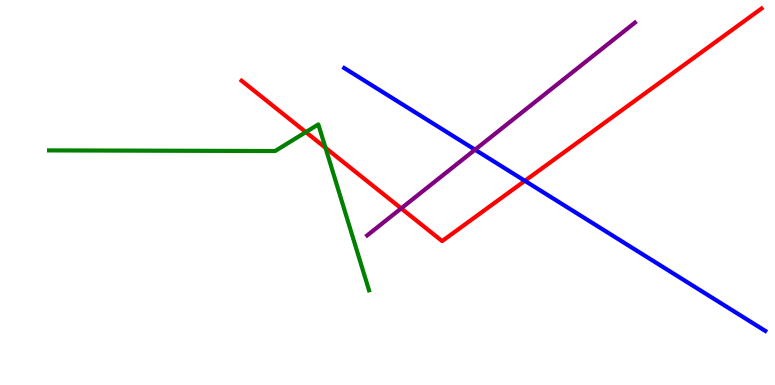[{'lines': ['blue', 'red'], 'intersections': [{'x': 6.77, 'y': 5.3}]}, {'lines': ['green', 'red'], 'intersections': [{'x': 3.95, 'y': 6.57}, {'x': 4.2, 'y': 6.16}]}, {'lines': ['purple', 'red'], 'intersections': [{'x': 5.18, 'y': 4.59}]}, {'lines': ['blue', 'green'], 'intersections': []}, {'lines': ['blue', 'purple'], 'intersections': [{'x': 6.13, 'y': 6.11}]}, {'lines': ['green', 'purple'], 'intersections': []}]